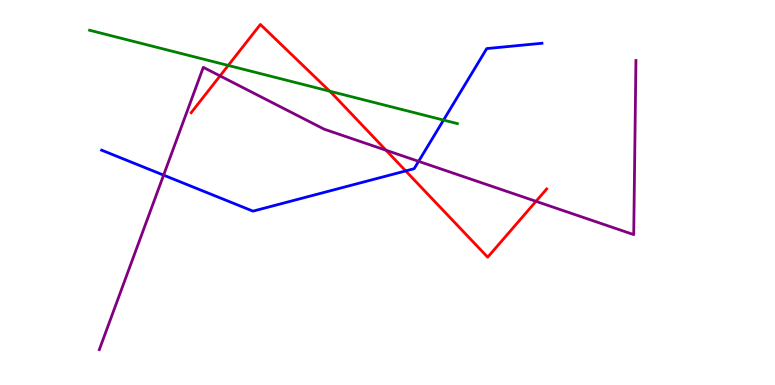[{'lines': ['blue', 'red'], 'intersections': [{'x': 5.23, 'y': 5.56}]}, {'lines': ['green', 'red'], 'intersections': [{'x': 2.95, 'y': 8.3}, {'x': 4.25, 'y': 7.63}]}, {'lines': ['purple', 'red'], 'intersections': [{'x': 2.84, 'y': 8.03}, {'x': 4.98, 'y': 6.1}, {'x': 6.92, 'y': 4.77}]}, {'lines': ['blue', 'green'], 'intersections': [{'x': 5.72, 'y': 6.88}]}, {'lines': ['blue', 'purple'], 'intersections': [{'x': 2.11, 'y': 5.45}, {'x': 5.4, 'y': 5.81}]}, {'lines': ['green', 'purple'], 'intersections': []}]